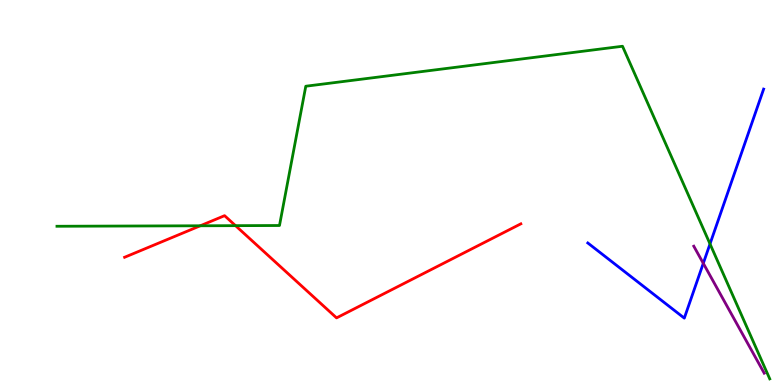[{'lines': ['blue', 'red'], 'intersections': []}, {'lines': ['green', 'red'], 'intersections': [{'x': 2.58, 'y': 4.14}, {'x': 3.04, 'y': 4.14}]}, {'lines': ['purple', 'red'], 'intersections': []}, {'lines': ['blue', 'green'], 'intersections': [{'x': 9.16, 'y': 3.66}]}, {'lines': ['blue', 'purple'], 'intersections': [{'x': 9.07, 'y': 3.16}]}, {'lines': ['green', 'purple'], 'intersections': []}]